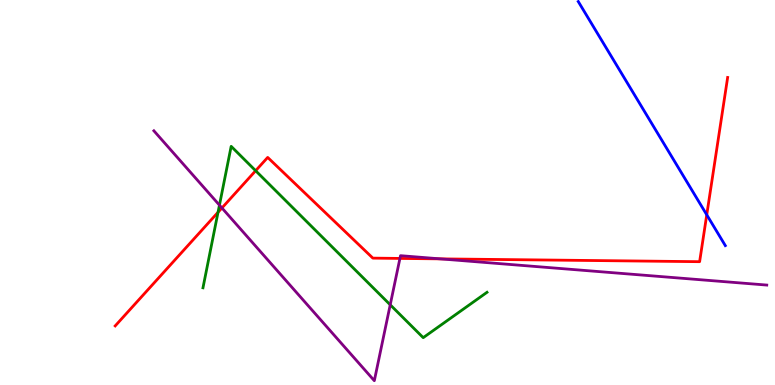[{'lines': ['blue', 'red'], 'intersections': [{'x': 9.12, 'y': 4.42}]}, {'lines': ['green', 'red'], 'intersections': [{'x': 2.81, 'y': 4.49}, {'x': 3.3, 'y': 5.57}]}, {'lines': ['purple', 'red'], 'intersections': [{'x': 2.86, 'y': 4.6}, {'x': 5.16, 'y': 3.29}, {'x': 5.68, 'y': 3.28}]}, {'lines': ['blue', 'green'], 'intersections': []}, {'lines': ['blue', 'purple'], 'intersections': []}, {'lines': ['green', 'purple'], 'intersections': [{'x': 2.83, 'y': 4.67}, {'x': 5.04, 'y': 2.08}]}]